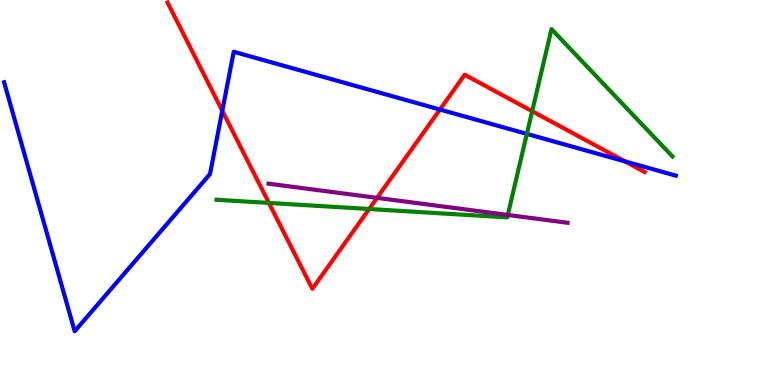[{'lines': ['blue', 'red'], 'intersections': [{'x': 2.87, 'y': 7.12}, {'x': 5.68, 'y': 7.15}, {'x': 8.07, 'y': 5.81}]}, {'lines': ['green', 'red'], 'intersections': [{'x': 3.47, 'y': 4.73}, {'x': 4.76, 'y': 4.57}, {'x': 6.87, 'y': 7.11}]}, {'lines': ['purple', 'red'], 'intersections': [{'x': 4.87, 'y': 4.86}]}, {'lines': ['blue', 'green'], 'intersections': [{'x': 6.8, 'y': 6.52}]}, {'lines': ['blue', 'purple'], 'intersections': []}, {'lines': ['green', 'purple'], 'intersections': [{'x': 6.55, 'y': 4.42}]}]